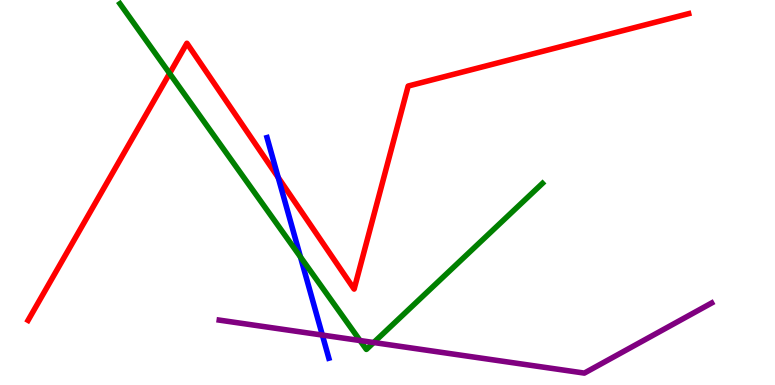[{'lines': ['blue', 'red'], 'intersections': [{'x': 3.59, 'y': 5.39}]}, {'lines': ['green', 'red'], 'intersections': [{'x': 2.19, 'y': 8.09}]}, {'lines': ['purple', 'red'], 'intersections': []}, {'lines': ['blue', 'green'], 'intersections': [{'x': 3.88, 'y': 3.32}]}, {'lines': ['blue', 'purple'], 'intersections': [{'x': 4.16, 'y': 1.3}]}, {'lines': ['green', 'purple'], 'intersections': [{'x': 4.65, 'y': 1.15}, {'x': 4.82, 'y': 1.1}]}]